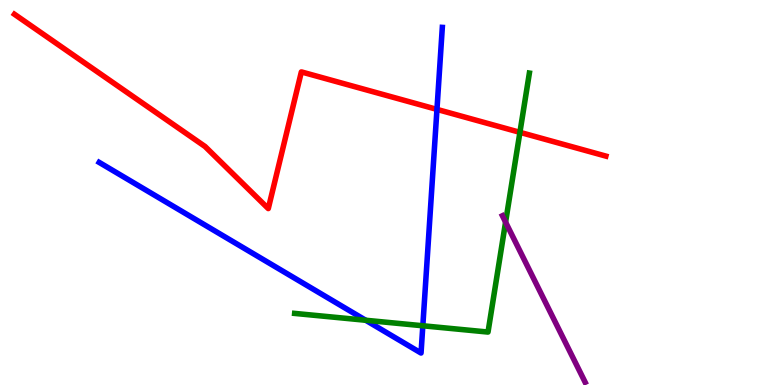[{'lines': ['blue', 'red'], 'intersections': [{'x': 5.64, 'y': 7.16}]}, {'lines': ['green', 'red'], 'intersections': [{'x': 6.71, 'y': 6.56}]}, {'lines': ['purple', 'red'], 'intersections': []}, {'lines': ['blue', 'green'], 'intersections': [{'x': 4.72, 'y': 1.68}, {'x': 5.46, 'y': 1.54}]}, {'lines': ['blue', 'purple'], 'intersections': []}, {'lines': ['green', 'purple'], 'intersections': [{'x': 6.52, 'y': 4.23}]}]